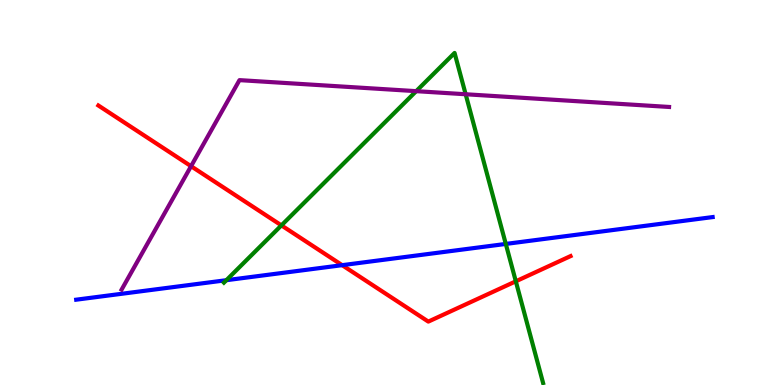[{'lines': ['blue', 'red'], 'intersections': [{'x': 4.42, 'y': 3.11}]}, {'lines': ['green', 'red'], 'intersections': [{'x': 3.63, 'y': 4.15}, {'x': 6.66, 'y': 2.69}]}, {'lines': ['purple', 'red'], 'intersections': [{'x': 2.47, 'y': 5.68}]}, {'lines': ['blue', 'green'], 'intersections': [{'x': 2.92, 'y': 2.72}, {'x': 6.53, 'y': 3.66}]}, {'lines': ['blue', 'purple'], 'intersections': []}, {'lines': ['green', 'purple'], 'intersections': [{'x': 5.37, 'y': 7.63}, {'x': 6.01, 'y': 7.55}]}]